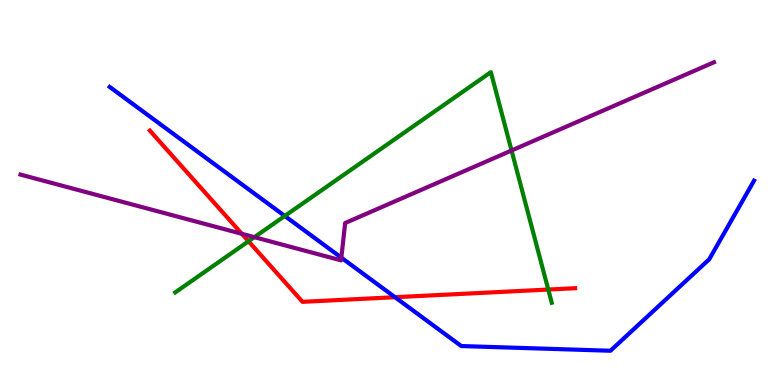[{'lines': ['blue', 'red'], 'intersections': [{'x': 5.1, 'y': 2.28}]}, {'lines': ['green', 'red'], 'intersections': [{'x': 3.21, 'y': 3.73}, {'x': 7.07, 'y': 2.48}]}, {'lines': ['purple', 'red'], 'intersections': [{'x': 3.12, 'y': 3.93}]}, {'lines': ['blue', 'green'], 'intersections': [{'x': 3.67, 'y': 4.39}]}, {'lines': ['blue', 'purple'], 'intersections': [{'x': 4.4, 'y': 3.31}]}, {'lines': ['green', 'purple'], 'intersections': [{'x': 3.28, 'y': 3.84}, {'x': 6.6, 'y': 6.09}]}]